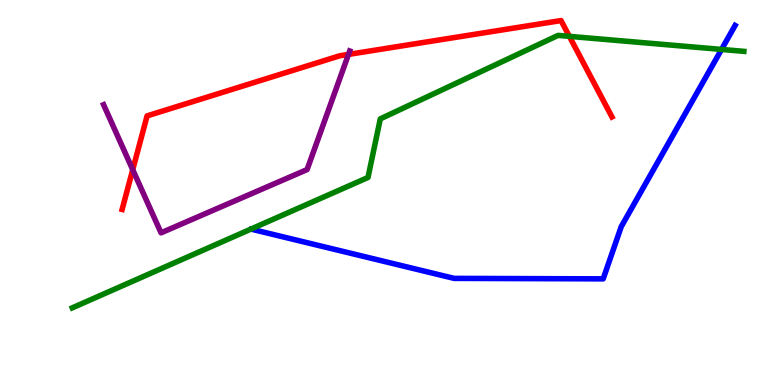[{'lines': ['blue', 'red'], 'intersections': []}, {'lines': ['green', 'red'], 'intersections': [{'x': 7.35, 'y': 9.06}]}, {'lines': ['purple', 'red'], 'intersections': [{'x': 1.71, 'y': 5.59}, {'x': 4.5, 'y': 8.59}]}, {'lines': ['blue', 'green'], 'intersections': [{'x': 9.31, 'y': 8.72}]}, {'lines': ['blue', 'purple'], 'intersections': []}, {'lines': ['green', 'purple'], 'intersections': []}]